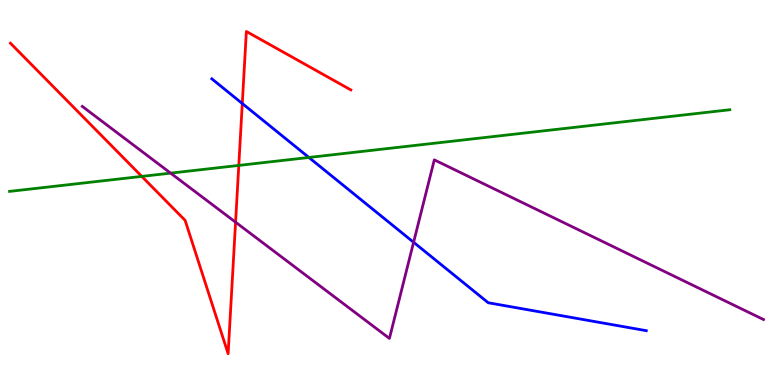[{'lines': ['blue', 'red'], 'intersections': [{'x': 3.13, 'y': 7.31}]}, {'lines': ['green', 'red'], 'intersections': [{'x': 1.83, 'y': 5.42}, {'x': 3.08, 'y': 5.7}]}, {'lines': ['purple', 'red'], 'intersections': [{'x': 3.04, 'y': 4.23}]}, {'lines': ['blue', 'green'], 'intersections': [{'x': 3.99, 'y': 5.91}]}, {'lines': ['blue', 'purple'], 'intersections': [{'x': 5.34, 'y': 3.71}]}, {'lines': ['green', 'purple'], 'intersections': [{'x': 2.2, 'y': 5.5}]}]